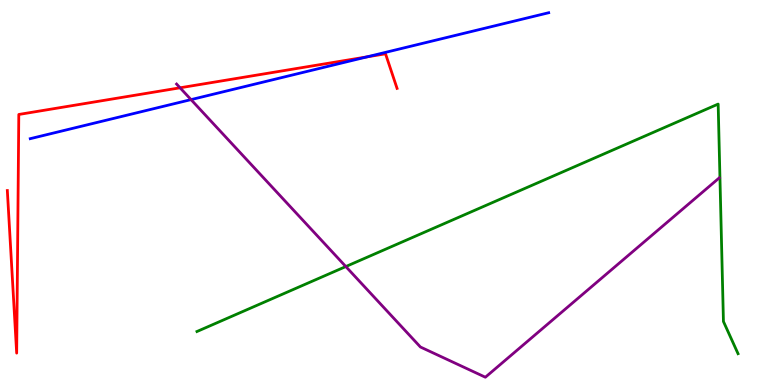[{'lines': ['blue', 'red'], 'intersections': [{'x': 4.74, 'y': 8.52}]}, {'lines': ['green', 'red'], 'intersections': []}, {'lines': ['purple', 'red'], 'intersections': [{'x': 2.32, 'y': 7.72}]}, {'lines': ['blue', 'green'], 'intersections': []}, {'lines': ['blue', 'purple'], 'intersections': [{'x': 2.46, 'y': 7.41}]}, {'lines': ['green', 'purple'], 'intersections': [{'x': 4.46, 'y': 3.08}]}]